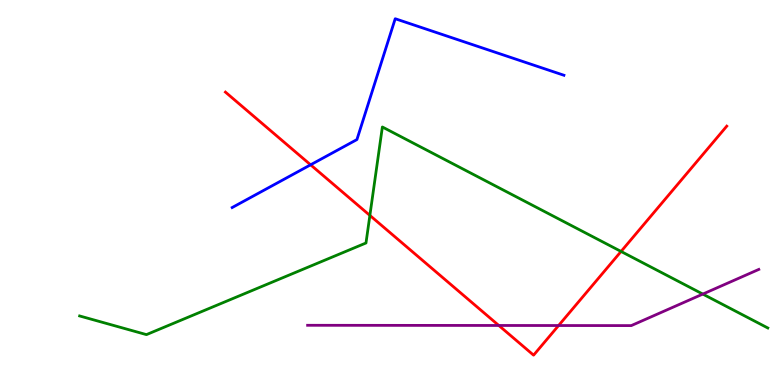[{'lines': ['blue', 'red'], 'intersections': [{'x': 4.01, 'y': 5.72}]}, {'lines': ['green', 'red'], 'intersections': [{'x': 4.77, 'y': 4.4}, {'x': 8.01, 'y': 3.47}]}, {'lines': ['purple', 'red'], 'intersections': [{'x': 6.44, 'y': 1.55}, {'x': 7.21, 'y': 1.54}]}, {'lines': ['blue', 'green'], 'intersections': []}, {'lines': ['blue', 'purple'], 'intersections': []}, {'lines': ['green', 'purple'], 'intersections': [{'x': 9.07, 'y': 2.36}]}]